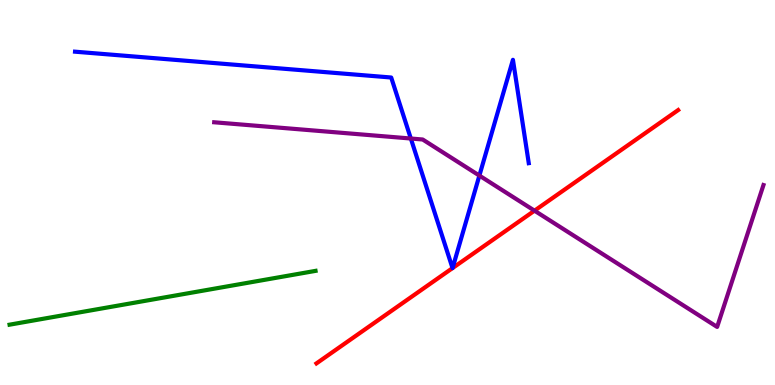[{'lines': ['blue', 'red'], 'intersections': [{'x': 5.84, 'y': 3.04}, {'x': 5.84, 'y': 3.04}]}, {'lines': ['green', 'red'], 'intersections': []}, {'lines': ['purple', 'red'], 'intersections': [{'x': 6.9, 'y': 4.53}]}, {'lines': ['blue', 'green'], 'intersections': []}, {'lines': ['blue', 'purple'], 'intersections': [{'x': 5.3, 'y': 6.4}, {'x': 6.19, 'y': 5.44}]}, {'lines': ['green', 'purple'], 'intersections': []}]